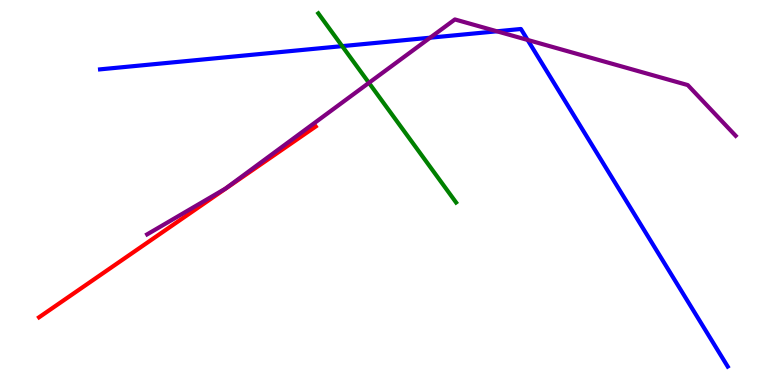[{'lines': ['blue', 'red'], 'intersections': []}, {'lines': ['green', 'red'], 'intersections': []}, {'lines': ['purple', 'red'], 'intersections': []}, {'lines': ['blue', 'green'], 'intersections': [{'x': 4.42, 'y': 8.8}]}, {'lines': ['blue', 'purple'], 'intersections': [{'x': 5.55, 'y': 9.02}, {'x': 6.41, 'y': 9.19}, {'x': 6.81, 'y': 8.96}]}, {'lines': ['green', 'purple'], 'intersections': [{'x': 4.76, 'y': 7.85}]}]